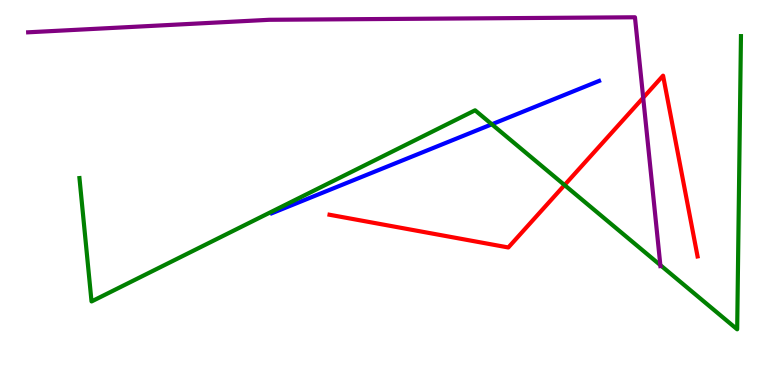[{'lines': ['blue', 'red'], 'intersections': []}, {'lines': ['green', 'red'], 'intersections': [{'x': 7.28, 'y': 5.19}]}, {'lines': ['purple', 'red'], 'intersections': [{'x': 8.3, 'y': 7.46}]}, {'lines': ['blue', 'green'], 'intersections': [{'x': 6.35, 'y': 6.77}]}, {'lines': ['blue', 'purple'], 'intersections': []}, {'lines': ['green', 'purple'], 'intersections': [{'x': 8.52, 'y': 3.11}]}]